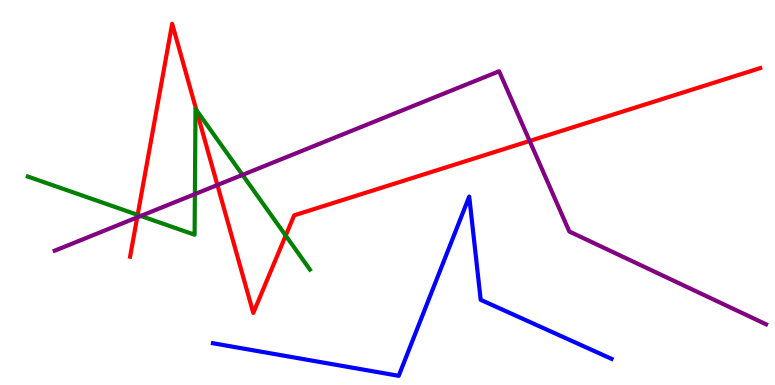[{'lines': ['blue', 'red'], 'intersections': []}, {'lines': ['green', 'red'], 'intersections': [{'x': 1.78, 'y': 4.42}, {'x': 2.53, 'y': 7.14}, {'x': 3.69, 'y': 3.88}]}, {'lines': ['purple', 'red'], 'intersections': [{'x': 1.77, 'y': 4.35}, {'x': 2.81, 'y': 5.19}, {'x': 6.83, 'y': 6.34}]}, {'lines': ['blue', 'green'], 'intersections': []}, {'lines': ['blue', 'purple'], 'intersections': []}, {'lines': ['green', 'purple'], 'intersections': [{'x': 1.82, 'y': 4.39}, {'x': 2.51, 'y': 4.96}, {'x': 3.13, 'y': 5.46}]}]